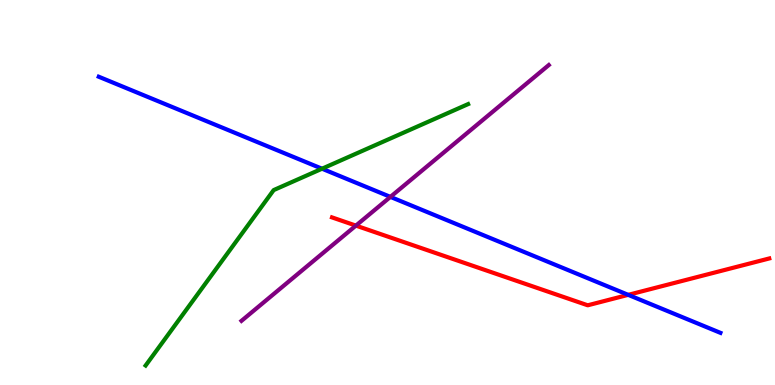[{'lines': ['blue', 'red'], 'intersections': [{'x': 8.11, 'y': 2.34}]}, {'lines': ['green', 'red'], 'intersections': []}, {'lines': ['purple', 'red'], 'intersections': [{'x': 4.59, 'y': 4.14}]}, {'lines': ['blue', 'green'], 'intersections': [{'x': 4.16, 'y': 5.62}]}, {'lines': ['blue', 'purple'], 'intersections': [{'x': 5.04, 'y': 4.89}]}, {'lines': ['green', 'purple'], 'intersections': []}]